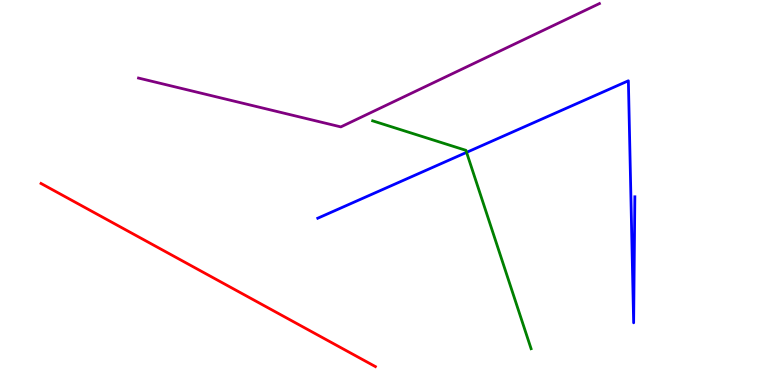[{'lines': ['blue', 'red'], 'intersections': []}, {'lines': ['green', 'red'], 'intersections': []}, {'lines': ['purple', 'red'], 'intersections': []}, {'lines': ['blue', 'green'], 'intersections': [{'x': 6.02, 'y': 6.04}]}, {'lines': ['blue', 'purple'], 'intersections': []}, {'lines': ['green', 'purple'], 'intersections': []}]